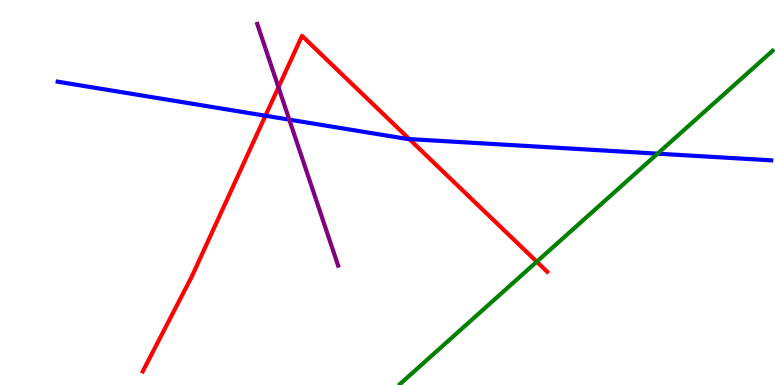[{'lines': ['blue', 'red'], 'intersections': [{'x': 3.42, 'y': 6.99}, {'x': 5.28, 'y': 6.39}]}, {'lines': ['green', 'red'], 'intersections': [{'x': 6.93, 'y': 3.2}]}, {'lines': ['purple', 'red'], 'intersections': [{'x': 3.59, 'y': 7.73}]}, {'lines': ['blue', 'green'], 'intersections': [{'x': 8.48, 'y': 6.01}]}, {'lines': ['blue', 'purple'], 'intersections': [{'x': 3.73, 'y': 6.89}]}, {'lines': ['green', 'purple'], 'intersections': []}]